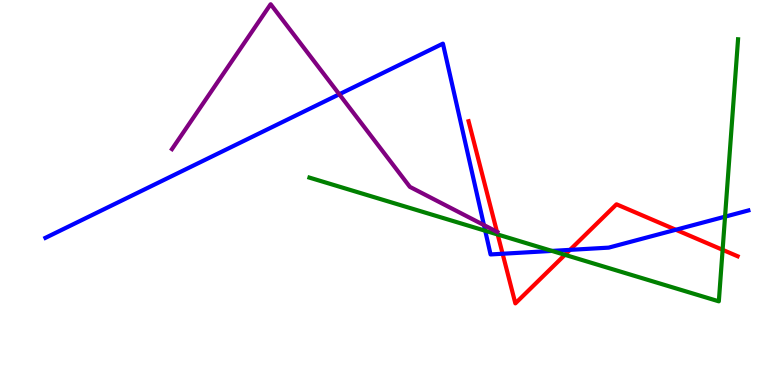[{'lines': ['blue', 'red'], 'intersections': [{'x': 6.49, 'y': 3.41}, {'x': 7.35, 'y': 3.51}, {'x': 8.72, 'y': 4.03}]}, {'lines': ['green', 'red'], 'intersections': [{'x': 6.42, 'y': 3.91}, {'x': 7.29, 'y': 3.38}, {'x': 9.32, 'y': 3.51}]}, {'lines': ['purple', 'red'], 'intersections': [{'x': 6.41, 'y': 3.98}]}, {'lines': ['blue', 'green'], 'intersections': [{'x': 6.26, 'y': 4.01}, {'x': 7.12, 'y': 3.48}, {'x': 9.36, 'y': 4.37}]}, {'lines': ['blue', 'purple'], 'intersections': [{'x': 4.38, 'y': 7.55}, {'x': 6.24, 'y': 4.15}]}, {'lines': ['green', 'purple'], 'intersections': []}]